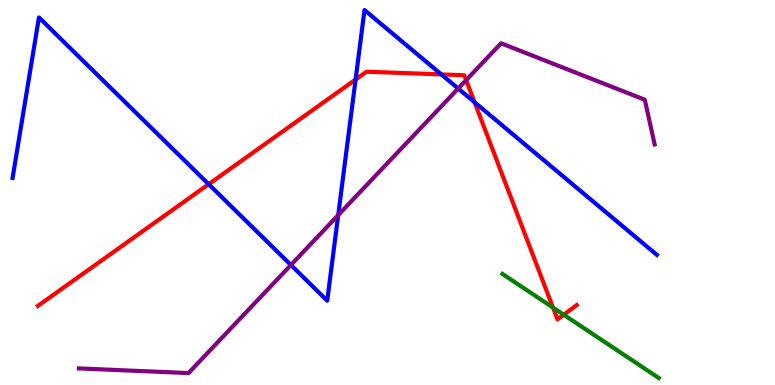[{'lines': ['blue', 'red'], 'intersections': [{'x': 2.69, 'y': 5.22}, {'x': 4.59, 'y': 7.93}, {'x': 5.69, 'y': 8.07}, {'x': 6.12, 'y': 7.35}]}, {'lines': ['green', 'red'], 'intersections': [{'x': 7.14, 'y': 2.01}, {'x': 7.27, 'y': 1.83}]}, {'lines': ['purple', 'red'], 'intersections': [{'x': 6.01, 'y': 7.92}]}, {'lines': ['blue', 'green'], 'intersections': []}, {'lines': ['blue', 'purple'], 'intersections': [{'x': 3.75, 'y': 3.12}, {'x': 4.36, 'y': 4.41}, {'x': 5.91, 'y': 7.7}]}, {'lines': ['green', 'purple'], 'intersections': []}]